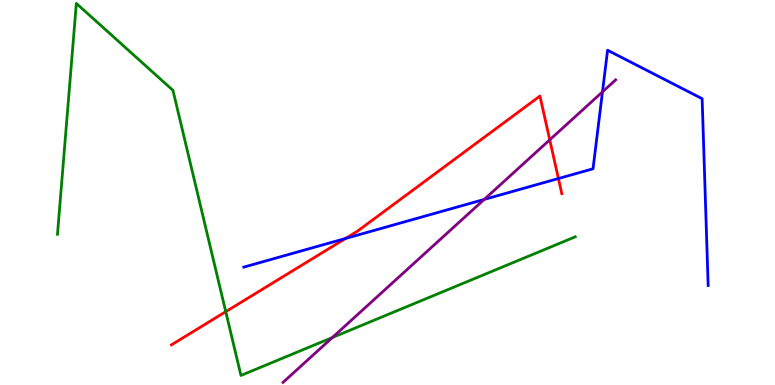[{'lines': ['blue', 'red'], 'intersections': [{'x': 4.46, 'y': 3.81}, {'x': 7.21, 'y': 5.36}]}, {'lines': ['green', 'red'], 'intersections': [{'x': 2.91, 'y': 1.9}]}, {'lines': ['purple', 'red'], 'intersections': [{'x': 7.09, 'y': 6.37}]}, {'lines': ['blue', 'green'], 'intersections': []}, {'lines': ['blue', 'purple'], 'intersections': [{'x': 6.25, 'y': 4.82}, {'x': 7.77, 'y': 7.61}]}, {'lines': ['green', 'purple'], 'intersections': [{'x': 4.29, 'y': 1.23}]}]